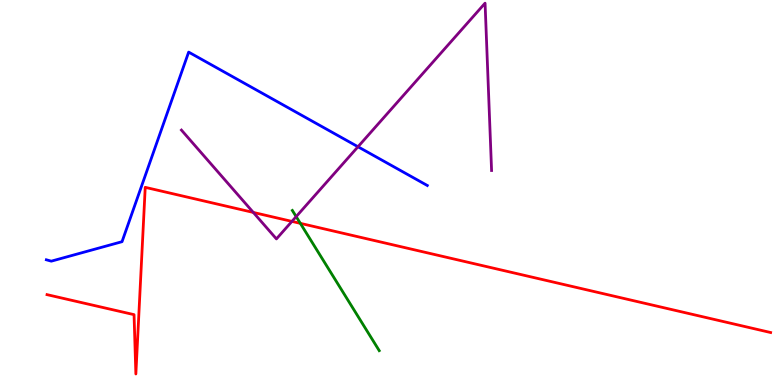[{'lines': ['blue', 'red'], 'intersections': []}, {'lines': ['green', 'red'], 'intersections': [{'x': 3.88, 'y': 4.2}]}, {'lines': ['purple', 'red'], 'intersections': [{'x': 3.27, 'y': 4.48}, {'x': 3.77, 'y': 4.25}]}, {'lines': ['blue', 'green'], 'intersections': []}, {'lines': ['blue', 'purple'], 'intersections': [{'x': 4.62, 'y': 6.19}]}, {'lines': ['green', 'purple'], 'intersections': [{'x': 3.82, 'y': 4.37}]}]